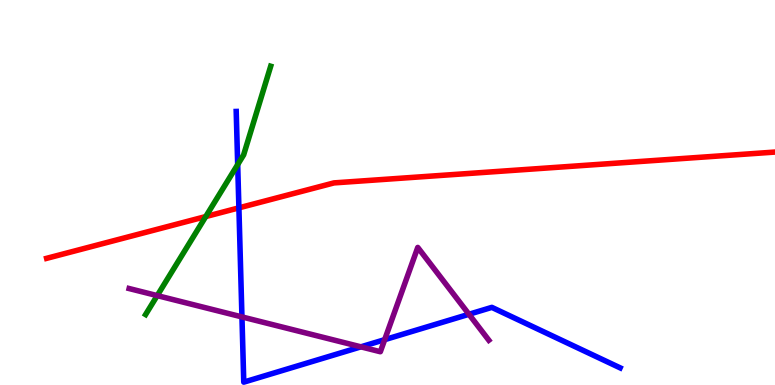[{'lines': ['blue', 'red'], 'intersections': [{'x': 3.08, 'y': 4.6}]}, {'lines': ['green', 'red'], 'intersections': [{'x': 2.65, 'y': 4.38}]}, {'lines': ['purple', 'red'], 'intersections': []}, {'lines': ['blue', 'green'], 'intersections': [{'x': 3.07, 'y': 5.73}]}, {'lines': ['blue', 'purple'], 'intersections': [{'x': 3.12, 'y': 1.77}, {'x': 4.66, 'y': 0.991}, {'x': 4.96, 'y': 1.18}, {'x': 6.05, 'y': 1.84}]}, {'lines': ['green', 'purple'], 'intersections': [{'x': 2.03, 'y': 2.32}]}]